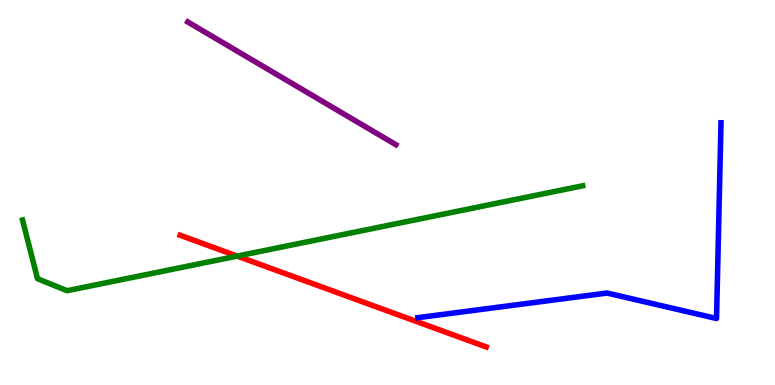[{'lines': ['blue', 'red'], 'intersections': []}, {'lines': ['green', 'red'], 'intersections': [{'x': 3.06, 'y': 3.35}]}, {'lines': ['purple', 'red'], 'intersections': []}, {'lines': ['blue', 'green'], 'intersections': []}, {'lines': ['blue', 'purple'], 'intersections': []}, {'lines': ['green', 'purple'], 'intersections': []}]